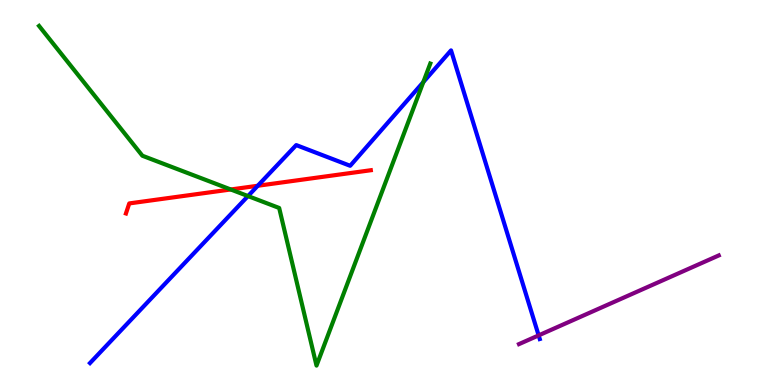[{'lines': ['blue', 'red'], 'intersections': [{'x': 3.33, 'y': 5.17}]}, {'lines': ['green', 'red'], 'intersections': [{'x': 2.98, 'y': 5.08}]}, {'lines': ['purple', 'red'], 'intersections': []}, {'lines': ['blue', 'green'], 'intersections': [{'x': 3.2, 'y': 4.91}, {'x': 5.46, 'y': 7.87}]}, {'lines': ['blue', 'purple'], 'intersections': [{'x': 6.95, 'y': 1.29}]}, {'lines': ['green', 'purple'], 'intersections': []}]